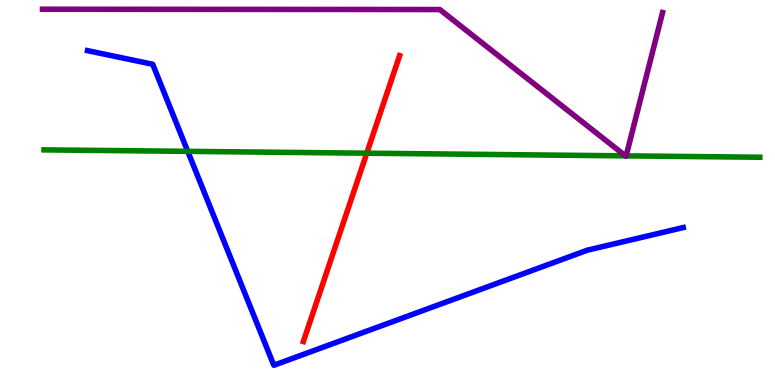[{'lines': ['blue', 'red'], 'intersections': []}, {'lines': ['green', 'red'], 'intersections': [{'x': 4.73, 'y': 6.02}]}, {'lines': ['purple', 'red'], 'intersections': []}, {'lines': ['blue', 'green'], 'intersections': [{'x': 2.42, 'y': 6.07}]}, {'lines': ['blue', 'purple'], 'intersections': []}, {'lines': ['green', 'purple'], 'intersections': [{'x': 8.07, 'y': 5.95}, {'x': 8.08, 'y': 5.95}]}]